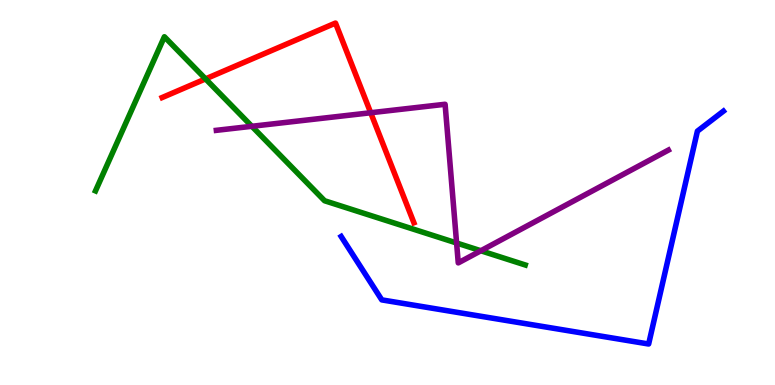[{'lines': ['blue', 'red'], 'intersections': []}, {'lines': ['green', 'red'], 'intersections': [{'x': 2.65, 'y': 7.95}]}, {'lines': ['purple', 'red'], 'intersections': [{'x': 4.78, 'y': 7.07}]}, {'lines': ['blue', 'green'], 'intersections': []}, {'lines': ['blue', 'purple'], 'intersections': []}, {'lines': ['green', 'purple'], 'intersections': [{'x': 3.25, 'y': 6.72}, {'x': 5.89, 'y': 3.69}, {'x': 6.2, 'y': 3.49}]}]